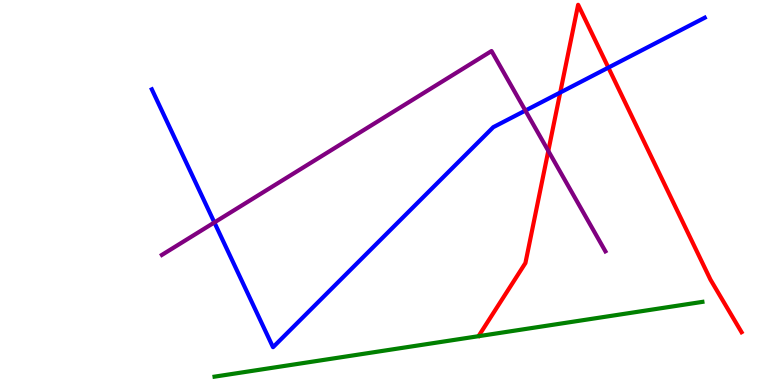[{'lines': ['blue', 'red'], 'intersections': [{'x': 7.23, 'y': 7.6}, {'x': 7.85, 'y': 8.24}]}, {'lines': ['green', 'red'], 'intersections': []}, {'lines': ['purple', 'red'], 'intersections': [{'x': 7.07, 'y': 6.08}]}, {'lines': ['blue', 'green'], 'intersections': []}, {'lines': ['blue', 'purple'], 'intersections': [{'x': 2.77, 'y': 4.22}, {'x': 6.78, 'y': 7.13}]}, {'lines': ['green', 'purple'], 'intersections': []}]